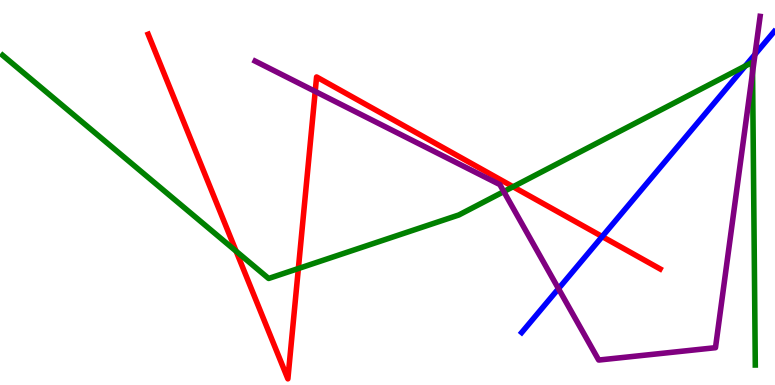[{'lines': ['blue', 'red'], 'intersections': [{'x': 7.77, 'y': 3.86}]}, {'lines': ['green', 'red'], 'intersections': [{'x': 3.05, 'y': 3.48}, {'x': 3.85, 'y': 3.03}, {'x': 6.62, 'y': 5.15}]}, {'lines': ['purple', 'red'], 'intersections': [{'x': 4.07, 'y': 7.63}]}, {'lines': ['blue', 'green'], 'intersections': [{'x': 9.62, 'y': 8.29}]}, {'lines': ['blue', 'purple'], 'intersections': [{'x': 7.21, 'y': 2.5}, {'x': 9.74, 'y': 8.59}]}, {'lines': ['green', 'purple'], 'intersections': [{'x': 6.5, 'y': 5.02}, {'x': 9.71, 'y': 8.12}]}]